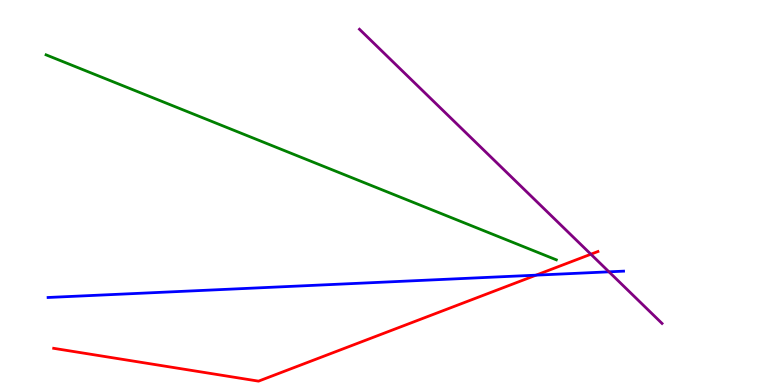[{'lines': ['blue', 'red'], 'intersections': [{'x': 6.92, 'y': 2.85}]}, {'lines': ['green', 'red'], 'intersections': []}, {'lines': ['purple', 'red'], 'intersections': [{'x': 7.62, 'y': 3.4}]}, {'lines': ['blue', 'green'], 'intersections': []}, {'lines': ['blue', 'purple'], 'intersections': [{'x': 7.86, 'y': 2.94}]}, {'lines': ['green', 'purple'], 'intersections': []}]